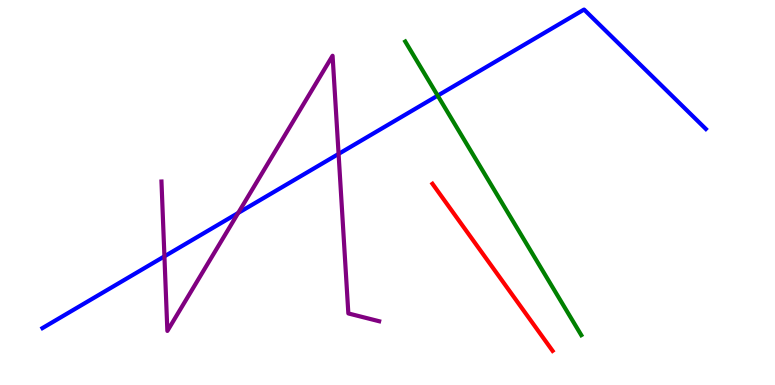[{'lines': ['blue', 'red'], 'intersections': []}, {'lines': ['green', 'red'], 'intersections': []}, {'lines': ['purple', 'red'], 'intersections': []}, {'lines': ['blue', 'green'], 'intersections': [{'x': 5.65, 'y': 7.52}]}, {'lines': ['blue', 'purple'], 'intersections': [{'x': 2.12, 'y': 3.34}, {'x': 3.07, 'y': 4.47}, {'x': 4.37, 'y': 6.0}]}, {'lines': ['green', 'purple'], 'intersections': []}]